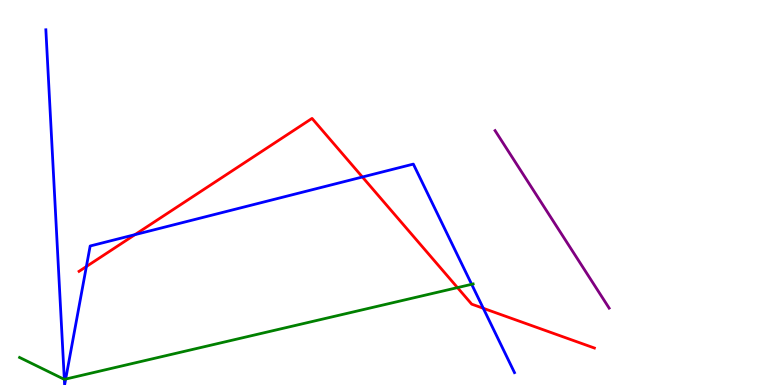[{'lines': ['blue', 'red'], 'intersections': [{'x': 1.11, 'y': 3.08}, {'x': 1.74, 'y': 3.91}, {'x': 4.68, 'y': 5.4}, {'x': 6.24, 'y': 1.99}]}, {'lines': ['green', 'red'], 'intersections': [{'x': 5.9, 'y': 2.53}]}, {'lines': ['purple', 'red'], 'intersections': []}, {'lines': ['blue', 'green'], 'intersections': [{'x': 0.83, 'y': 0.146}, {'x': 0.848, 'y': 0.154}, {'x': 6.09, 'y': 2.62}]}, {'lines': ['blue', 'purple'], 'intersections': []}, {'lines': ['green', 'purple'], 'intersections': []}]